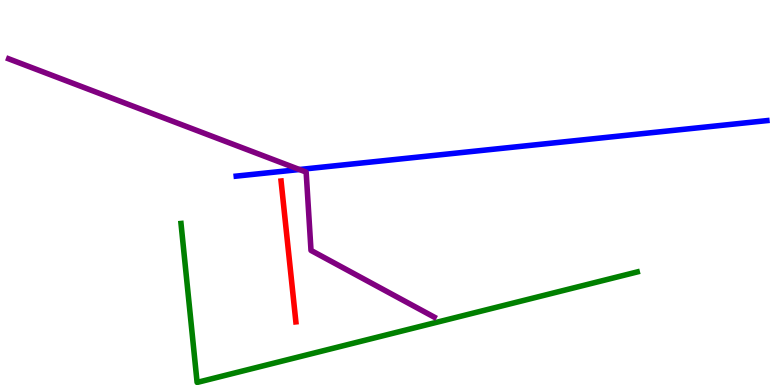[{'lines': ['blue', 'red'], 'intersections': []}, {'lines': ['green', 'red'], 'intersections': []}, {'lines': ['purple', 'red'], 'intersections': []}, {'lines': ['blue', 'green'], 'intersections': []}, {'lines': ['blue', 'purple'], 'intersections': [{'x': 3.86, 'y': 5.6}]}, {'lines': ['green', 'purple'], 'intersections': []}]